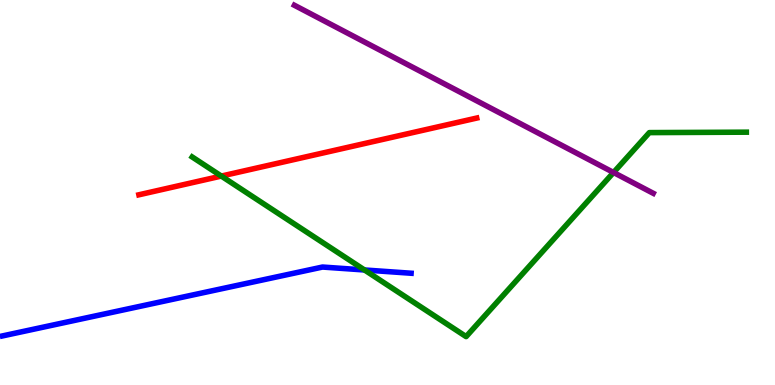[{'lines': ['blue', 'red'], 'intersections': []}, {'lines': ['green', 'red'], 'intersections': [{'x': 2.86, 'y': 5.43}]}, {'lines': ['purple', 'red'], 'intersections': []}, {'lines': ['blue', 'green'], 'intersections': [{'x': 4.7, 'y': 2.99}]}, {'lines': ['blue', 'purple'], 'intersections': []}, {'lines': ['green', 'purple'], 'intersections': [{'x': 7.92, 'y': 5.52}]}]